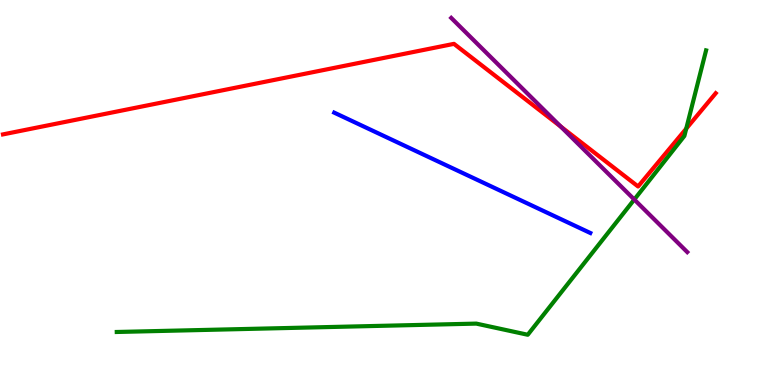[{'lines': ['blue', 'red'], 'intersections': []}, {'lines': ['green', 'red'], 'intersections': [{'x': 8.85, 'y': 6.66}]}, {'lines': ['purple', 'red'], 'intersections': [{'x': 7.24, 'y': 6.71}]}, {'lines': ['blue', 'green'], 'intersections': []}, {'lines': ['blue', 'purple'], 'intersections': []}, {'lines': ['green', 'purple'], 'intersections': [{'x': 8.18, 'y': 4.82}]}]